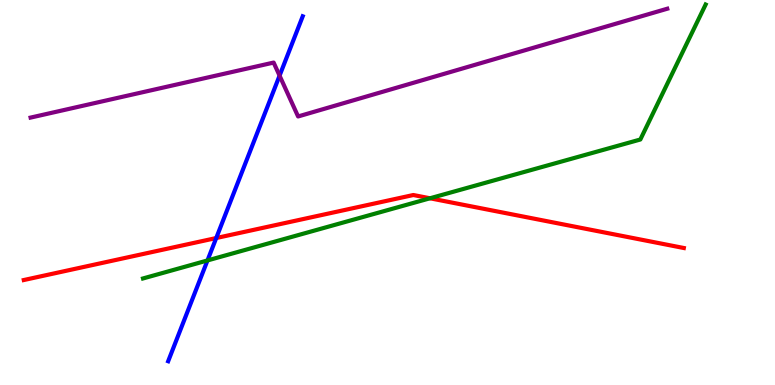[{'lines': ['blue', 'red'], 'intersections': [{'x': 2.79, 'y': 3.82}]}, {'lines': ['green', 'red'], 'intersections': [{'x': 5.55, 'y': 4.85}]}, {'lines': ['purple', 'red'], 'intersections': []}, {'lines': ['blue', 'green'], 'intersections': [{'x': 2.68, 'y': 3.24}]}, {'lines': ['blue', 'purple'], 'intersections': [{'x': 3.61, 'y': 8.03}]}, {'lines': ['green', 'purple'], 'intersections': []}]